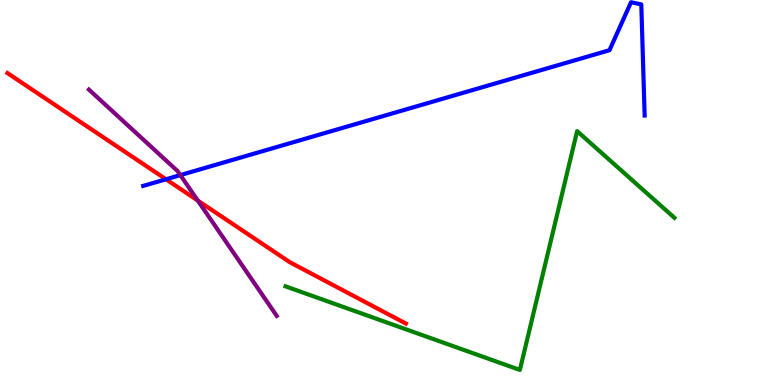[{'lines': ['blue', 'red'], 'intersections': [{'x': 2.14, 'y': 5.34}]}, {'lines': ['green', 'red'], 'intersections': []}, {'lines': ['purple', 'red'], 'intersections': [{'x': 2.55, 'y': 4.79}]}, {'lines': ['blue', 'green'], 'intersections': []}, {'lines': ['blue', 'purple'], 'intersections': [{'x': 2.33, 'y': 5.45}]}, {'lines': ['green', 'purple'], 'intersections': []}]